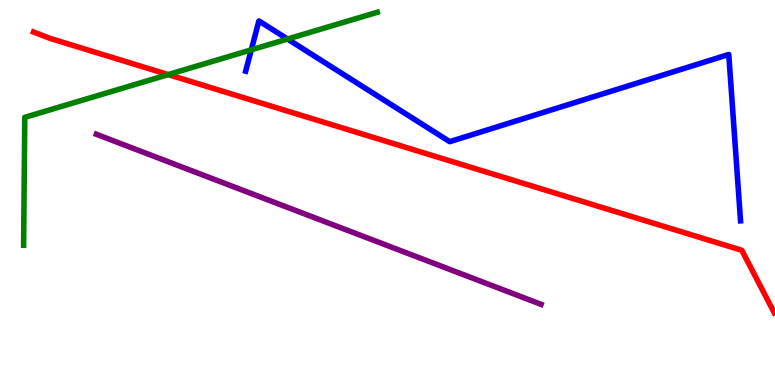[{'lines': ['blue', 'red'], 'intersections': []}, {'lines': ['green', 'red'], 'intersections': [{'x': 2.17, 'y': 8.06}]}, {'lines': ['purple', 'red'], 'intersections': []}, {'lines': ['blue', 'green'], 'intersections': [{'x': 3.24, 'y': 8.71}, {'x': 3.71, 'y': 8.99}]}, {'lines': ['blue', 'purple'], 'intersections': []}, {'lines': ['green', 'purple'], 'intersections': []}]